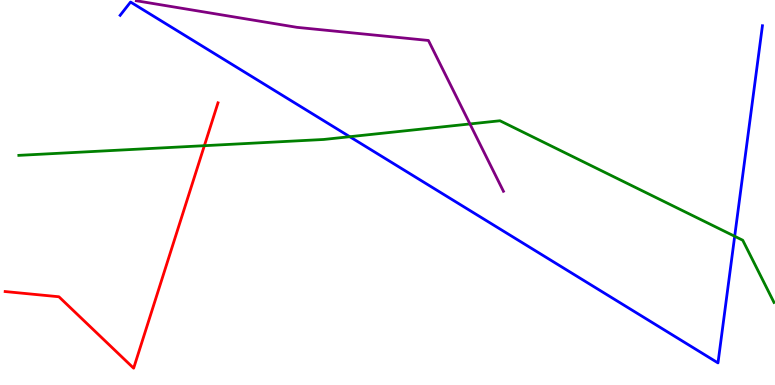[{'lines': ['blue', 'red'], 'intersections': []}, {'lines': ['green', 'red'], 'intersections': [{'x': 2.64, 'y': 6.22}]}, {'lines': ['purple', 'red'], 'intersections': []}, {'lines': ['blue', 'green'], 'intersections': [{'x': 4.51, 'y': 6.45}, {'x': 9.48, 'y': 3.86}]}, {'lines': ['blue', 'purple'], 'intersections': []}, {'lines': ['green', 'purple'], 'intersections': [{'x': 6.06, 'y': 6.78}]}]